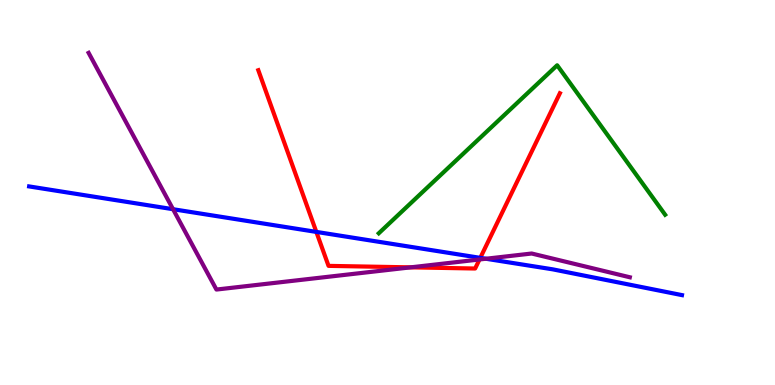[{'lines': ['blue', 'red'], 'intersections': [{'x': 4.08, 'y': 3.98}, {'x': 6.2, 'y': 3.3}]}, {'lines': ['green', 'red'], 'intersections': []}, {'lines': ['purple', 'red'], 'intersections': [{'x': 5.3, 'y': 3.06}, {'x': 6.19, 'y': 3.26}]}, {'lines': ['blue', 'green'], 'intersections': []}, {'lines': ['blue', 'purple'], 'intersections': [{'x': 2.23, 'y': 4.57}, {'x': 6.27, 'y': 3.28}]}, {'lines': ['green', 'purple'], 'intersections': []}]